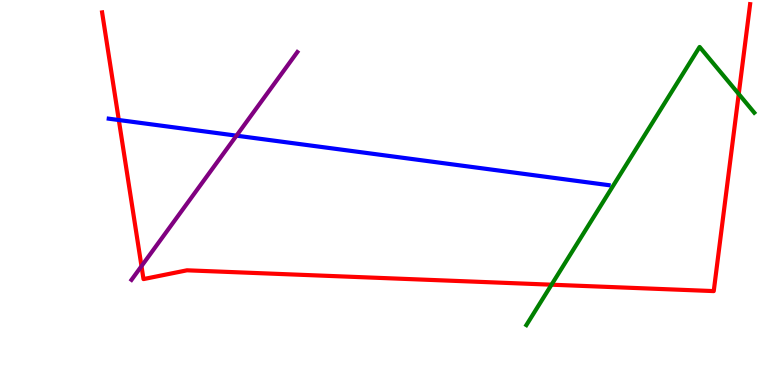[{'lines': ['blue', 'red'], 'intersections': [{'x': 1.53, 'y': 6.88}]}, {'lines': ['green', 'red'], 'intersections': [{'x': 7.12, 'y': 2.61}, {'x': 9.53, 'y': 7.56}]}, {'lines': ['purple', 'red'], 'intersections': [{'x': 1.83, 'y': 3.09}]}, {'lines': ['blue', 'green'], 'intersections': []}, {'lines': ['blue', 'purple'], 'intersections': [{'x': 3.05, 'y': 6.48}]}, {'lines': ['green', 'purple'], 'intersections': []}]